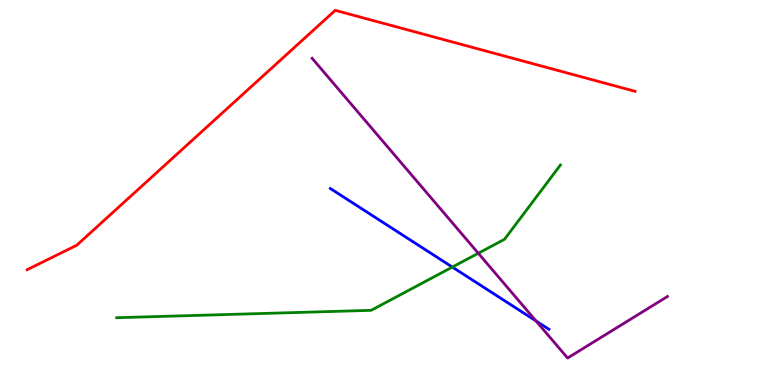[{'lines': ['blue', 'red'], 'intersections': []}, {'lines': ['green', 'red'], 'intersections': []}, {'lines': ['purple', 'red'], 'intersections': []}, {'lines': ['blue', 'green'], 'intersections': [{'x': 5.84, 'y': 3.06}]}, {'lines': ['blue', 'purple'], 'intersections': [{'x': 6.92, 'y': 1.66}]}, {'lines': ['green', 'purple'], 'intersections': [{'x': 6.17, 'y': 3.42}]}]